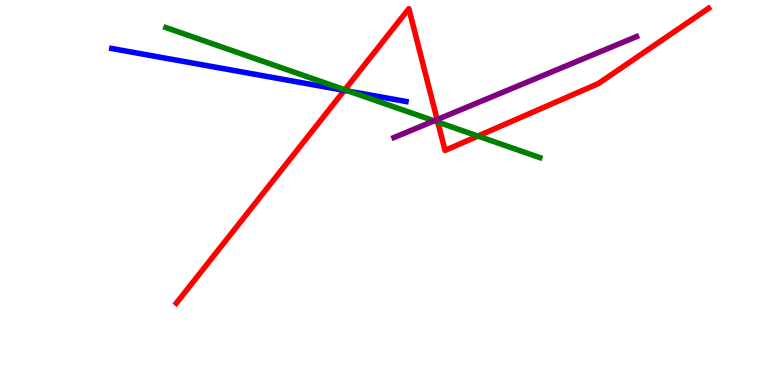[{'lines': ['blue', 'red'], 'intersections': [{'x': 4.44, 'y': 7.65}]}, {'lines': ['green', 'red'], 'intersections': [{'x': 4.45, 'y': 7.67}, {'x': 5.65, 'y': 6.83}, {'x': 6.17, 'y': 6.47}]}, {'lines': ['purple', 'red'], 'intersections': [{'x': 5.64, 'y': 6.89}]}, {'lines': ['blue', 'green'], 'intersections': [{'x': 4.5, 'y': 7.63}]}, {'lines': ['blue', 'purple'], 'intersections': []}, {'lines': ['green', 'purple'], 'intersections': [{'x': 5.6, 'y': 6.86}]}]